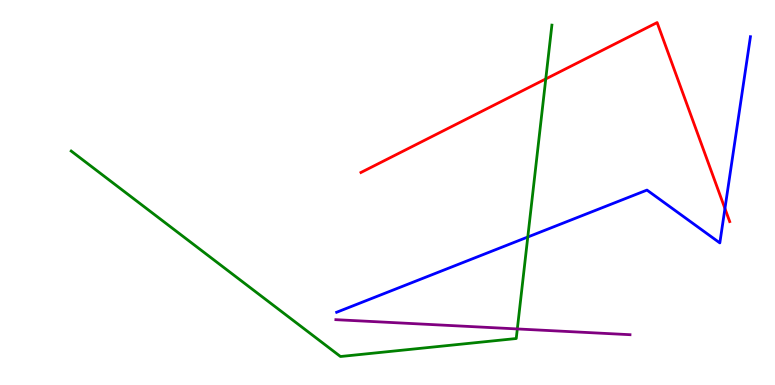[{'lines': ['blue', 'red'], 'intersections': [{'x': 9.35, 'y': 4.58}]}, {'lines': ['green', 'red'], 'intersections': [{'x': 7.04, 'y': 7.95}]}, {'lines': ['purple', 'red'], 'intersections': []}, {'lines': ['blue', 'green'], 'intersections': [{'x': 6.81, 'y': 3.84}]}, {'lines': ['blue', 'purple'], 'intersections': []}, {'lines': ['green', 'purple'], 'intersections': [{'x': 6.68, 'y': 1.46}]}]